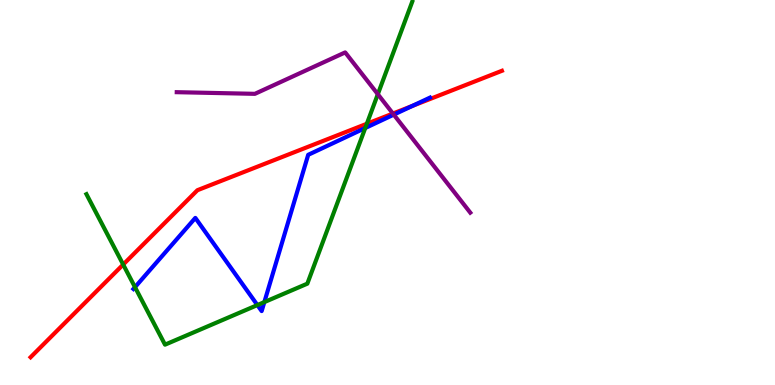[{'lines': ['blue', 'red'], 'intersections': [{'x': 5.32, 'y': 7.25}]}, {'lines': ['green', 'red'], 'intersections': [{'x': 1.59, 'y': 3.13}, {'x': 4.73, 'y': 6.79}]}, {'lines': ['purple', 'red'], 'intersections': [{'x': 5.07, 'y': 7.05}]}, {'lines': ['blue', 'green'], 'intersections': [{'x': 1.74, 'y': 2.54}, {'x': 3.32, 'y': 2.08}, {'x': 3.41, 'y': 2.15}, {'x': 4.71, 'y': 6.67}]}, {'lines': ['blue', 'purple'], 'intersections': [{'x': 5.08, 'y': 7.02}]}, {'lines': ['green', 'purple'], 'intersections': [{'x': 4.88, 'y': 7.55}]}]